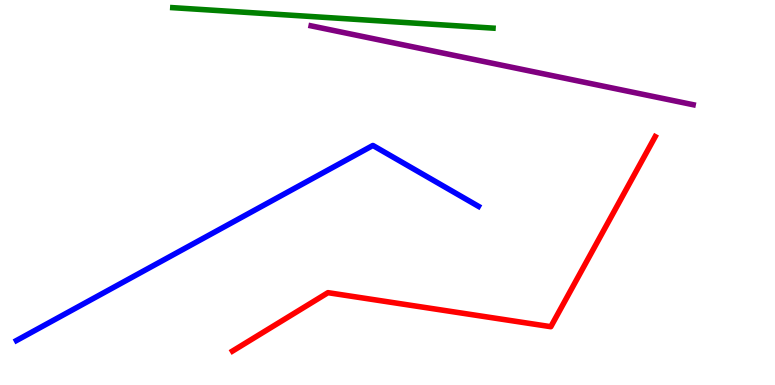[{'lines': ['blue', 'red'], 'intersections': []}, {'lines': ['green', 'red'], 'intersections': []}, {'lines': ['purple', 'red'], 'intersections': []}, {'lines': ['blue', 'green'], 'intersections': []}, {'lines': ['blue', 'purple'], 'intersections': []}, {'lines': ['green', 'purple'], 'intersections': []}]